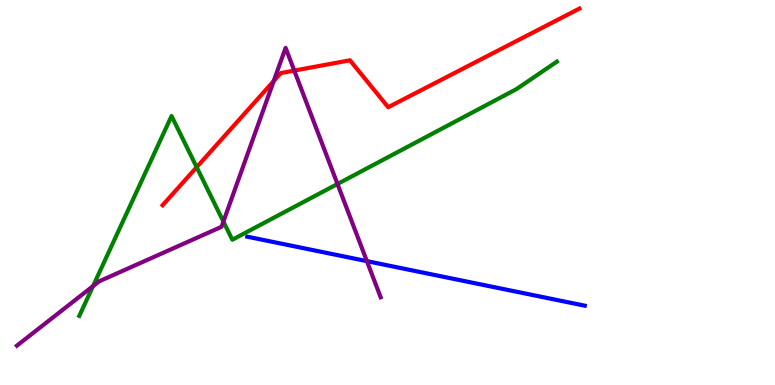[{'lines': ['blue', 'red'], 'intersections': []}, {'lines': ['green', 'red'], 'intersections': [{'x': 2.54, 'y': 5.66}]}, {'lines': ['purple', 'red'], 'intersections': [{'x': 3.53, 'y': 7.89}, {'x': 3.8, 'y': 8.17}]}, {'lines': ['blue', 'green'], 'intersections': []}, {'lines': ['blue', 'purple'], 'intersections': [{'x': 4.73, 'y': 3.22}]}, {'lines': ['green', 'purple'], 'intersections': [{'x': 1.2, 'y': 2.57}, {'x': 2.88, 'y': 4.24}, {'x': 4.35, 'y': 5.22}]}]